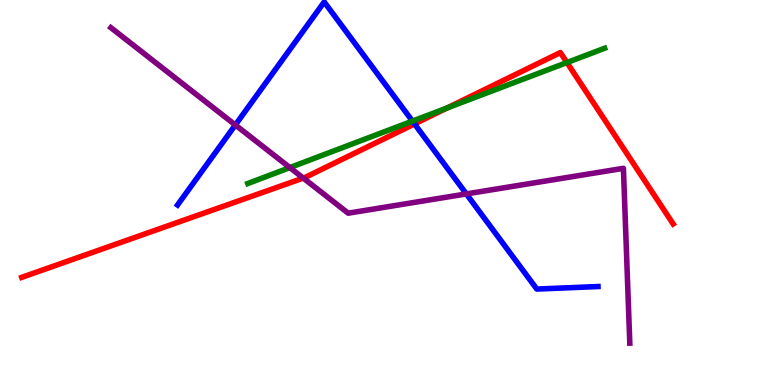[{'lines': ['blue', 'red'], 'intersections': [{'x': 5.35, 'y': 6.78}]}, {'lines': ['green', 'red'], 'intersections': [{'x': 5.77, 'y': 7.19}, {'x': 7.32, 'y': 8.38}]}, {'lines': ['purple', 'red'], 'intersections': [{'x': 3.91, 'y': 5.37}]}, {'lines': ['blue', 'green'], 'intersections': [{'x': 5.32, 'y': 6.85}]}, {'lines': ['blue', 'purple'], 'intersections': [{'x': 3.04, 'y': 6.75}, {'x': 6.02, 'y': 4.96}]}, {'lines': ['green', 'purple'], 'intersections': [{'x': 3.74, 'y': 5.65}]}]